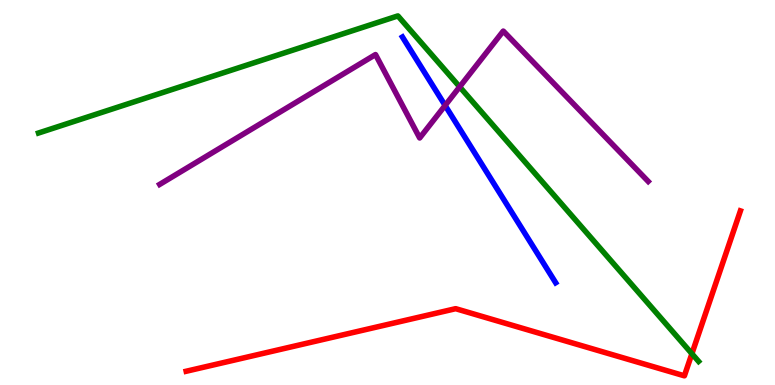[{'lines': ['blue', 'red'], 'intersections': []}, {'lines': ['green', 'red'], 'intersections': [{'x': 8.93, 'y': 0.813}]}, {'lines': ['purple', 'red'], 'intersections': []}, {'lines': ['blue', 'green'], 'intersections': []}, {'lines': ['blue', 'purple'], 'intersections': [{'x': 5.74, 'y': 7.26}]}, {'lines': ['green', 'purple'], 'intersections': [{'x': 5.93, 'y': 7.74}]}]